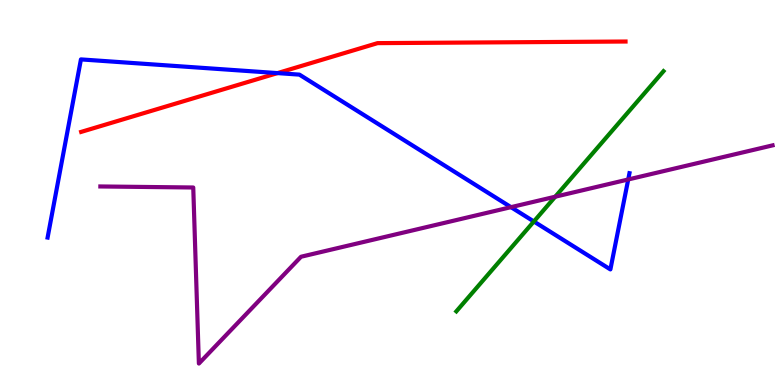[{'lines': ['blue', 'red'], 'intersections': [{'x': 3.58, 'y': 8.1}]}, {'lines': ['green', 'red'], 'intersections': []}, {'lines': ['purple', 'red'], 'intersections': []}, {'lines': ['blue', 'green'], 'intersections': [{'x': 6.89, 'y': 4.25}]}, {'lines': ['blue', 'purple'], 'intersections': [{'x': 6.59, 'y': 4.62}, {'x': 8.11, 'y': 5.34}]}, {'lines': ['green', 'purple'], 'intersections': [{'x': 7.16, 'y': 4.89}]}]